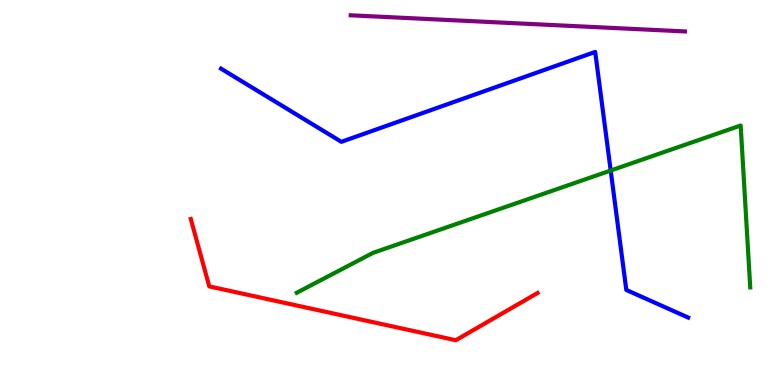[{'lines': ['blue', 'red'], 'intersections': []}, {'lines': ['green', 'red'], 'intersections': []}, {'lines': ['purple', 'red'], 'intersections': []}, {'lines': ['blue', 'green'], 'intersections': [{'x': 7.88, 'y': 5.57}]}, {'lines': ['blue', 'purple'], 'intersections': []}, {'lines': ['green', 'purple'], 'intersections': []}]